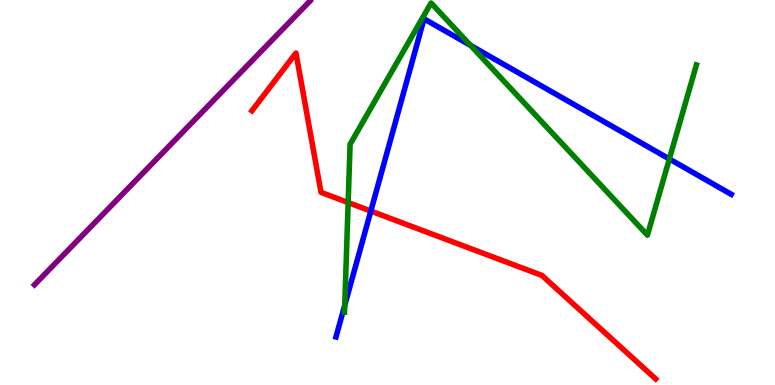[{'lines': ['blue', 'red'], 'intersections': [{'x': 4.78, 'y': 4.52}]}, {'lines': ['green', 'red'], 'intersections': [{'x': 4.49, 'y': 4.74}]}, {'lines': ['purple', 'red'], 'intersections': []}, {'lines': ['blue', 'green'], 'intersections': [{'x': 4.45, 'y': 2.07}, {'x': 6.07, 'y': 8.82}, {'x': 8.64, 'y': 5.87}]}, {'lines': ['blue', 'purple'], 'intersections': []}, {'lines': ['green', 'purple'], 'intersections': []}]